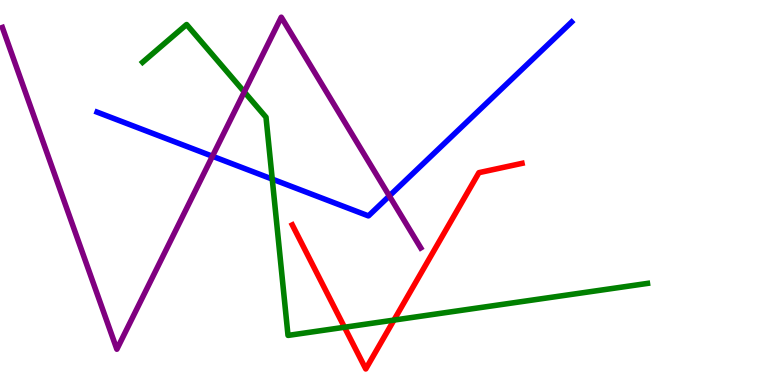[{'lines': ['blue', 'red'], 'intersections': []}, {'lines': ['green', 'red'], 'intersections': [{'x': 4.44, 'y': 1.5}, {'x': 5.08, 'y': 1.69}]}, {'lines': ['purple', 'red'], 'intersections': []}, {'lines': ['blue', 'green'], 'intersections': [{'x': 3.51, 'y': 5.35}]}, {'lines': ['blue', 'purple'], 'intersections': [{'x': 2.74, 'y': 5.94}, {'x': 5.02, 'y': 4.91}]}, {'lines': ['green', 'purple'], 'intersections': [{'x': 3.15, 'y': 7.61}]}]